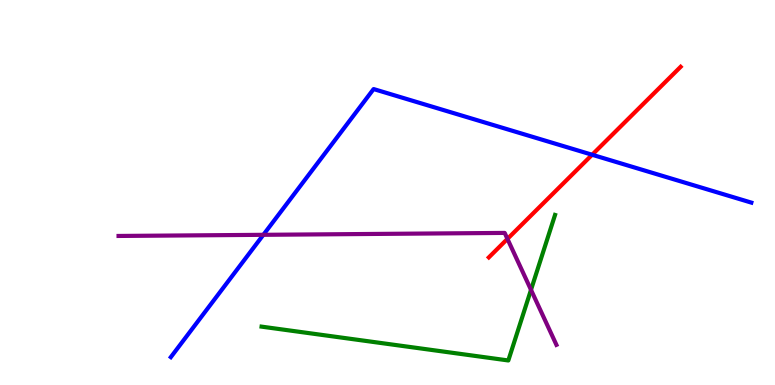[{'lines': ['blue', 'red'], 'intersections': [{'x': 7.64, 'y': 5.98}]}, {'lines': ['green', 'red'], 'intersections': []}, {'lines': ['purple', 'red'], 'intersections': [{'x': 6.55, 'y': 3.8}]}, {'lines': ['blue', 'green'], 'intersections': []}, {'lines': ['blue', 'purple'], 'intersections': [{'x': 3.4, 'y': 3.9}]}, {'lines': ['green', 'purple'], 'intersections': [{'x': 6.85, 'y': 2.47}]}]